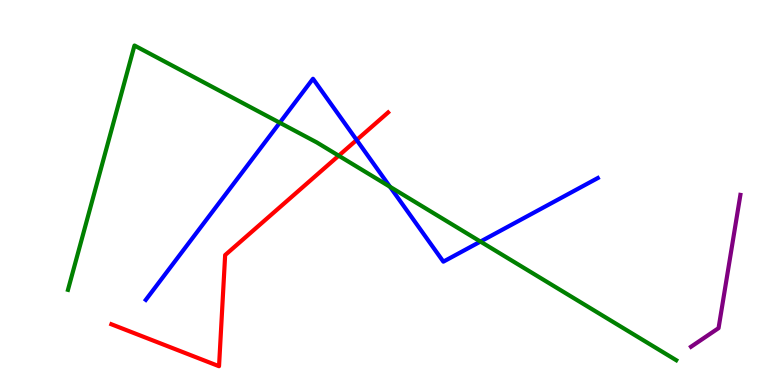[{'lines': ['blue', 'red'], 'intersections': [{'x': 4.6, 'y': 6.36}]}, {'lines': ['green', 'red'], 'intersections': [{'x': 4.37, 'y': 5.96}]}, {'lines': ['purple', 'red'], 'intersections': []}, {'lines': ['blue', 'green'], 'intersections': [{'x': 3.61, 'y': 6.81}, {'x': 5.03, 'y': 5.15}, {'x': 6.2, 'y': 3.73}]}, {'lines': ['blue', 'purple'], 'intersections': []}, {'lines': ['green', 'purple'], 'intersections': []}]